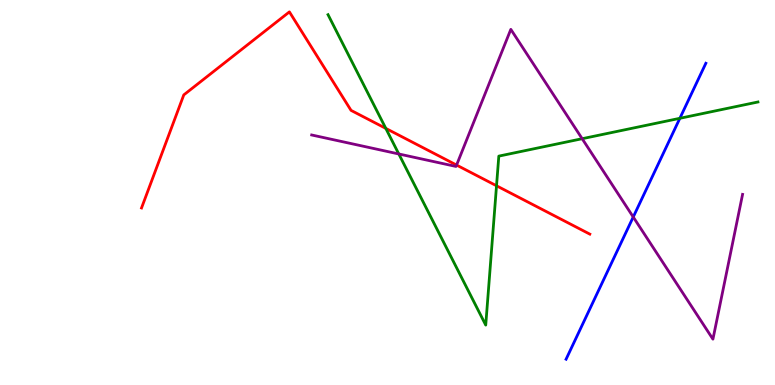[{'lines': ['blue', 'red'], 'intersections': []}, {'lines': ['green', 'red'], 'intersections': [{'x': 4.98, 'y': 6.67}, {'x': 6.41, 'y': 5.17}]}, {'lines': ['purple', 'red'], 'intersections': [{'x': 5.89, 'y': 5.71}]}, {'lines': ['blue', 'green'], 'intersections': [{'x': 8.77, 'y': 6.93}]}, {'lines': ['blue', 'purple'], 'intersections': [{'x': 8.17, 'y': 4.36}]}, {'lines': ['green', 'purple'], 'intersections': [{'x': 5.15, 'y': 6.0}, {'x': 7.51, 'y': 6.4}]}]